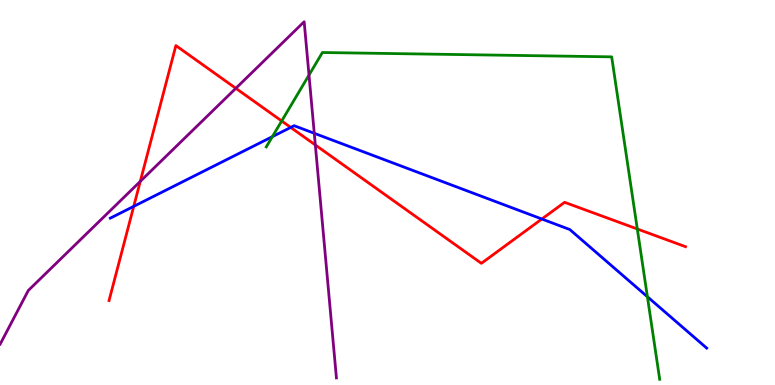[{'lines': ['blue', 'red'], 'intersections': [{'x': 1.73, 'y': 4.64}, {'x': 3.75, 'y': 6.69}, {'x': 6.99, 'y': 4.31}]}, {'lines': ['green', 'red'], 'intersections': [{'x': 3.63, 'y': 6.86}, {'x': 8.22, 'y': 4.05}]}, {'lines': ['purple', 'red'], 'intersections': [{'x': 1.81, 'y': 5.29}, {'x': 3.04, 'y': 7.71}, {'x': 4.07, 'y': 6.23}]}, {'lines': ['blue', 'green'], 'intersections': [{'x': 3.51, 'y': 6.45}, {'x': 8.35, 'y': 2.29}]}, {'lines': ['blue', 'purple'], 'intersections': [{'x': 4.06, 'y': 6.54}]}, {'lines': ['green', 'purple'], 'intersections': [{'x': 3.99, 'y': 8.05}]}]